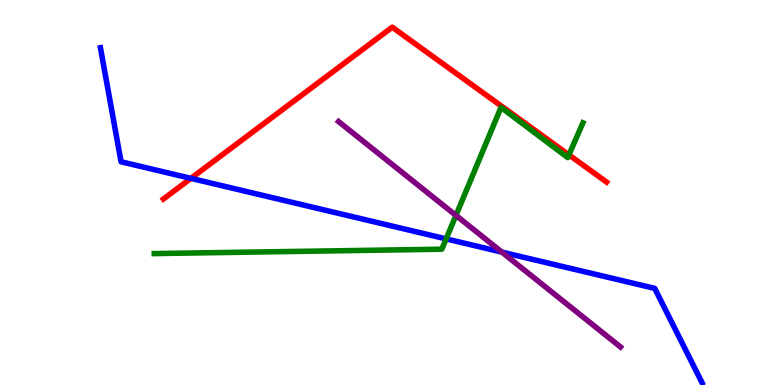[{'lines': ['blue', 'red'], 'intersections': [{'x': 2.46, 'y': 5.37}]}, {'lines': ['green', 'red'], 'intersections': [{'x': 7.34, 'y': 5.98}]}, {'lines': ['purple', 'red'], 'intersections': []}, {'lines': ['blue', 'green'], 'intersections': [{'x': 5.76, 'y': 3.8}]}, {'lines': ['blue', 'purple'], 'intersections': [{'x': 6.48, 'y': 3.45}]}, {'lines': ['green', 'purple'], 'intersections': [{'x': 5.88, 'y': 4.41}]}]